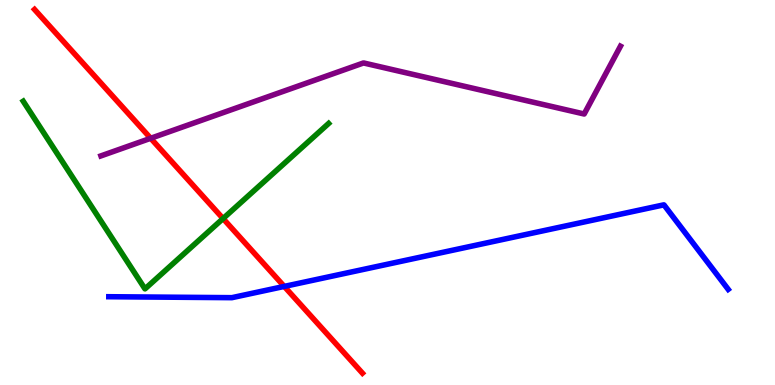[{'lines': ['blue', 'red'], 'intersections': [{'x': 3.67, 'y': 2.56}]}, {'lines': ['green', 'red'], 'intersections': [{'x': 2.88, 'y': 4.32}]}, {'lines': ['purple', 'red'], 'intersections': [{'x': 1.94, 'y': 6.41}]}, {'lines': ['blue', 'green'], 'intersections': []}, {'lines': ['blue', 'purple'], 'intersections': []}, {'lines': ['green', 'purple'], 'intersections': []}]